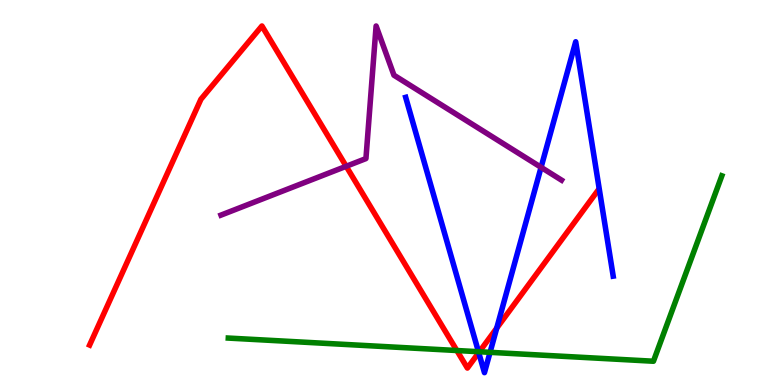[{'lines': ['blue', 'red'], 'intersections': [{'x': 6.18, 'y': 0.841}, {'x': 6.41, 'y': 1.48}]}, {'lines': ['green', 'red'], 'intersections': [{'x': 5.89, 'y': 0.896}, {'x': 6.19, 'y': 0.864}]}, {'lines': ['purple', 'red'], 'intersections': [{'x': 4.47, 'y': 5.68}]}, {'lines': ['blue', 'green'], 'intersections': [{'x': 6.17, 'y': 0.865}, {'x': 6.32, 'y': 0.849}]}, {'lines': ['blue', 'purple'], 'intersections': [{'x': 6.98, 'y': 5.65}]}, {'lines': ['green', 'purple'], 'intersections': []}]